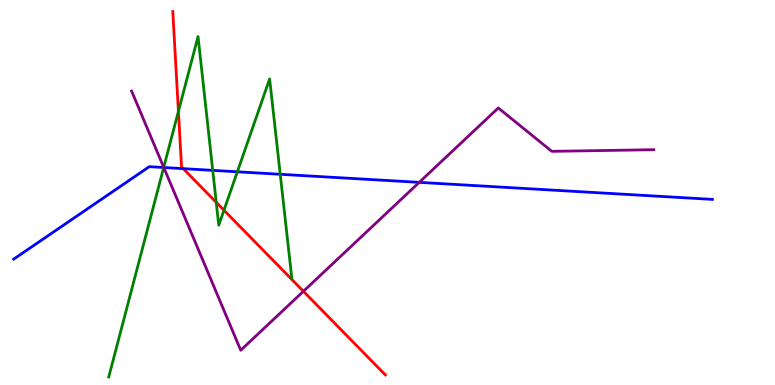[{'lines': ['blue', 'red'], 'intersections': [{'x': 2.36, 'y': 5.62}]}, {'lines': ['green', 'red'], 'intersections': [{'x': 2.3, 'y': 7.11}, {'x': 2.79, 'y': 4.74}, {'x': 2.89, 'y': 4.54}]}, {'lines': ['purple', 'red'], 'intersections': [{'x': 3.91, 'y': 2.43}]}, {'lines': ['blue', 'green'], 'intersections': [{'x': 2.11, 'y': 5.65}, {'x': 2.74, 'y': 5.58}, {'x': 3.06, 'y': 5.54}, {'x': 3.62, 'y': 5.47}]}, {'lines': ['blue', 'purple'], 'intersections': [{'x': 2.11, 'y': 5.65}, {'x': 5.41, 'y': 5.26}]}, {'lines': ['green', 'purple'], 'intersections': [{'x': 2.11, 'y': 5.65}]}]